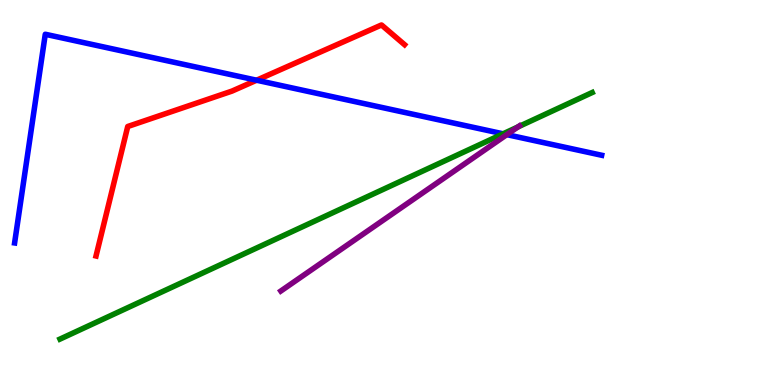[{'lines': ['blue', 'red'], 'intersections': [{'x': 3.31, 'y': 7.92}]}, {'lines': ['green', 'red'], 'intersections': []}, {'lines': ['purple', 'red'], 'intersections': []}, {'lines': ['blue', 'green'], 'intersections': [{'x': 6.49, 'y': 6.52}]}, {'lines': ['blue', 'purple'], 'intersections': [{'x': 6.54, 'y': 6.5}]}, {'lines': ['green', 'purple'], 'intersections': [{'x': 6.68, 'y': 6.7}]}]